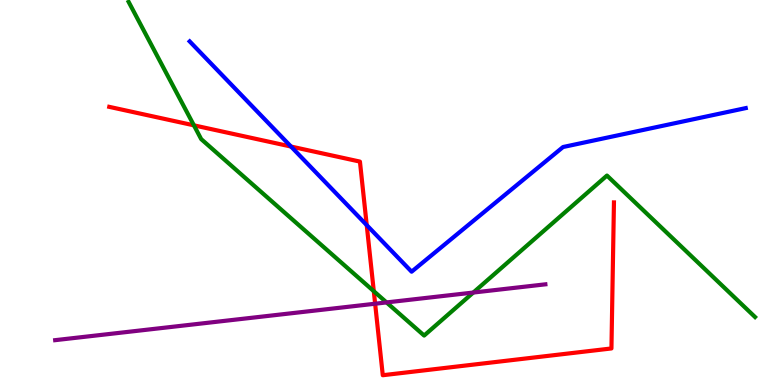[{'lines': ['blue', 'red'], 'intersections': [{'x': 3.75, 'y': 6.19}, {'x': 4.73, 'y': 4.15}]}, {'lines': ['green', 'red'], 'intersections': [{'x': 2.5, 'y': 6.74}, {'x': 4.82, 'y': 2.44}]}, {'lines': ['purple', 'red'], 'intersections': [{'x': 4.84, 'y': 2.11}]}, {'lines': ['blue', 'green'], 'intersections': []}, {'lines': ['blue', 'purple'], 'intersections': []}, {'lines': ['green', 'purple'], 'intersections': [{'x': 4.99, 'y': 2.14}, {'x': 6.11, 'y': 2.4}]}]